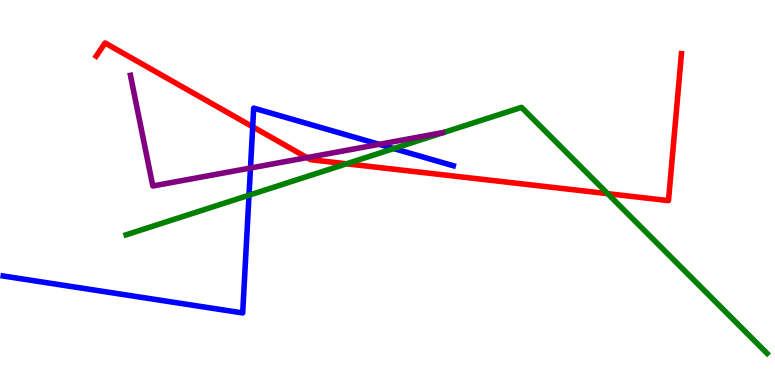[{'lines': ['blue', 'red'], 'intersections': [{'x': 3.26, 'y': 6.71}]}, {'lines': ['green', 'red'], 'intersections': [{'x': 4.47, 'y': 5.75}, {'x': 7.84, 'y': 4.97}]}, {'lines': ['purple', 'red'], 'intersections': [{'x': 3.96, 'y': 5.91}]}, {'lines': ['blue', 'green'], 'intersections': [{'x': 3.21, 'y': 4.93}, {'x': 5.08, 'y': 6.14}]}, {'lines': ['blue', 'purple'], 'intersections': [{'x': 3.23, 'y': 5.64}, {'x': 4.89, 'y': 6.25}]}, {'lines': ['green', 'purple'], 'intersections': []}]